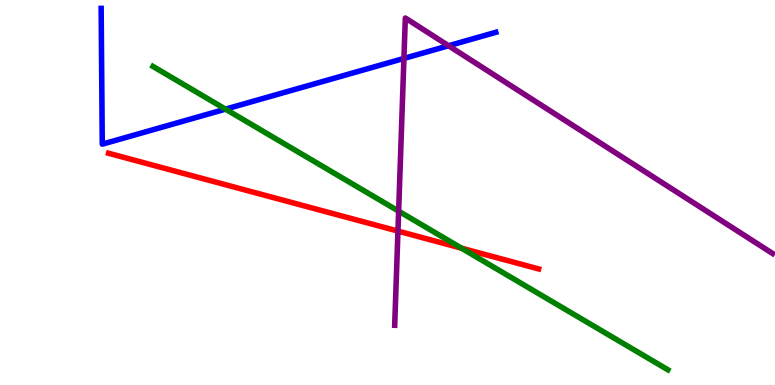[{'lines': ['blue', 'red'], 'intersections': []}, {'lines': ['green', 'red'], 'intersections': [{'x': 5.95, 'y': 3.55}]}, {'lines': ['purple', 'red'], 'intersections': [{'x': 5.13, 'y': 4.0}]}, {'lines': ['blue', 'green'], 'intersections': [{'x': 2.91, 'y': 7.16}]}, {'lines': ['blue', 'purple'], 'intersections': [{'x': 5.21, 'y': 8.48}, {'x': 5.79, 'y': 8.81}]}, {'lines': ['green', 'purple'], 'intersections': [{'x': 5.14, 'y': 4.52}]}]